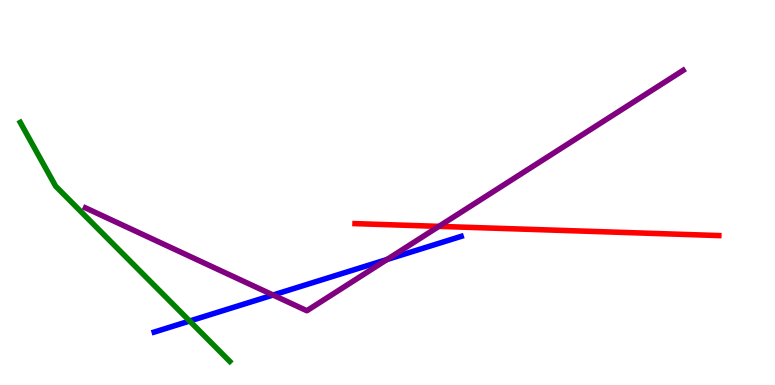[{'lines': ['blue', 'red'], 'intersections': []}, {'lines': ['green', 'red'], 'intersections': []}, {'lines': ['purple', 'red'], 'intersections': [{'x': 5.66, 'y': 4.12}]}, {'lines': ['blue', 'green'], 'intersections': [{'x': 2.45, 'y': 1.66}]}, {'lines': ['blue', 'purple'], 'intersections': [{'x': 3.52, 'y': 2.34}, {'x': 4.99, 'y': 3.26}]}, {'lines': ['green', 'purple'], 'intersections': []}]